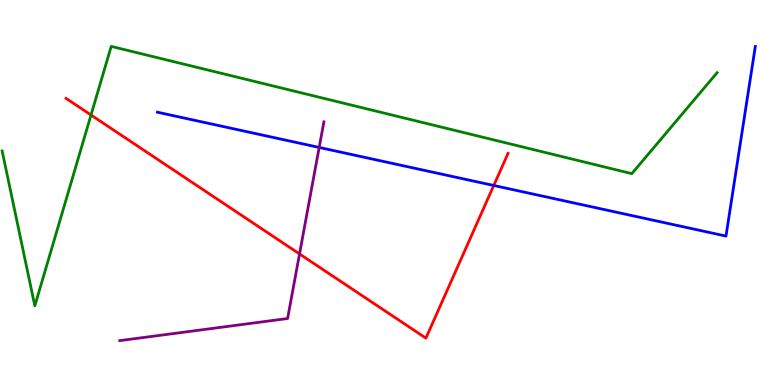[{'lines': ['blue', 'red'], 'intersections': [{'x': 6.37, 'y': 5.18}]}, {'lines': ['green', 'red'], 'intersections': [{'x': 1.17, 'y': 7.01}]}, {'lines': ['purple', 'red'], 'intersections': [{'x': 3.86, 'y': 3.4}]}, {'lines': ['blue', 'green'], 'intersections': []}, {'lines': ['blue', 'purple'], 'intersections': [{'x': 4.12, 'y': 6.17}]}, {'lines': ['green', 'purple'], 'intersections': []}]